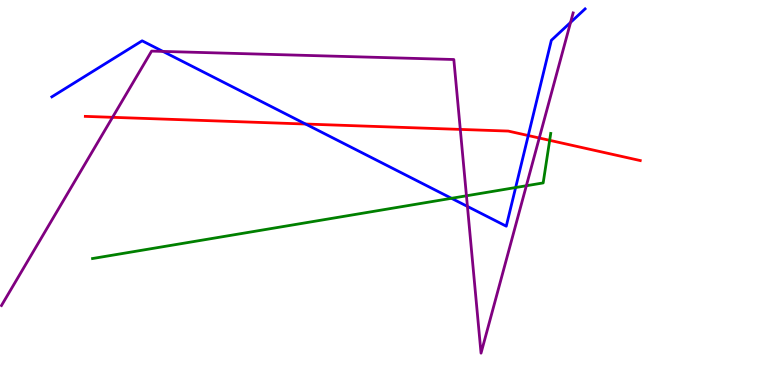[{'lines': ['blue', 'red'], 'intersections': [{'x': 3.94, 'y': 6.78}, {'x': 6.82, 'y': 6.48}]}, {'lines': ['green', 'red'], 'intersections': [{'x': 7.09, 'y': 6.36}]}, {'lines': ['purple', 'red'], 'intersections': [{'x': 1.45, 'y': 6.95}, {'x': 5.94, 'y': 6.64}, {'x': 6.96, 'y': 6.42}]}, {'lines': ['blue', 'green'], 'intersections': [{'x': 5.83, 'y': 4.85}, {'x': 6.65, 'y': 5.13}]}, {'lines': ['blue', 'purple'], 'intersections': [{'x': 2.1, 'y': 8.66}, {'x': 6.03, 'y': 4.64}, {'x': 7.36, 'y': 9.42}]}, {'lines': ['green', 'purple'], 'intersections': [{'x': 6.02, 'y': 4.91}, {'x': 6.79, 'y': 5.18}]}]